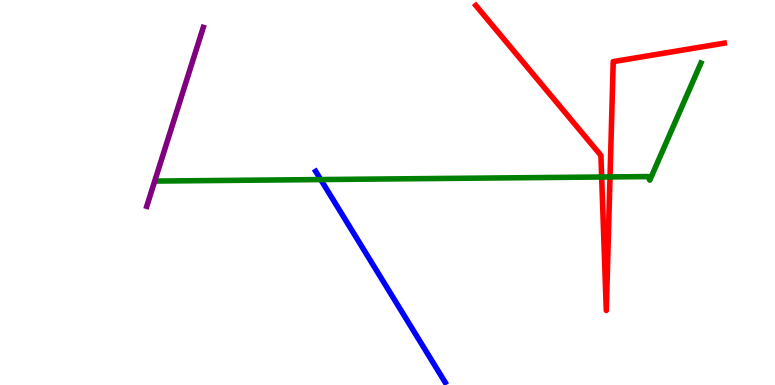[{'lines': ['blue', 'red'], 'intersections': []}, {'lines': ['green', 'red'], 'intersections': [{'x': 7.76, 'y': 5.4}, {'x': 7.87, 'y': 5.4}]}, {'lines': ['purple', 'red'], 'intersections': []}, {'lines': ['blue', 'green'], 'intersections': [{'x': 4.14, 'y': 5.34}]}, {'lines': ['blue', 'purple'], 'intersections': []}, {'lines': ['green', 'purple'], 'intersections': []}]